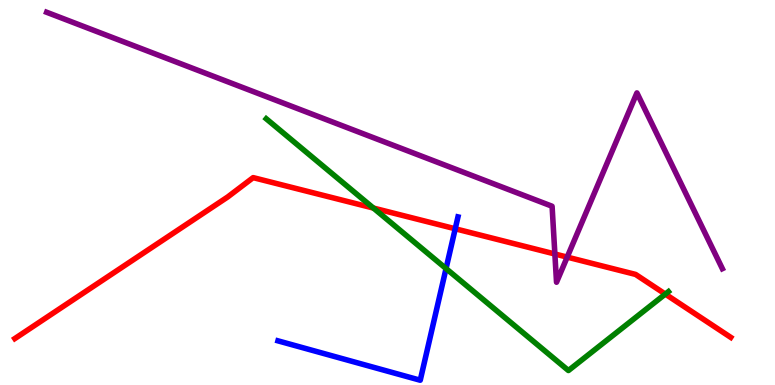[{'lines': ['blue', 'red'], 'intersections': [{'x': 5.87, 'y': 4.06}]}, {'lines': ['green', 'red'], 'intersections': [{'x': 4.82, 'y': 4.6}, {'x': 8.58, 'y': 2.36}]}, {'lines': ['purple', 'red'], 'intersections': [{'x': 7.16, 'y': 3.4}, {'x': 7.32, 'y': 3.32}]}, {'lines': ['blue', 'green'], 'intersections': [{'x': 5.76, 'y': 3.02}]}, {'lines': ['blue', 'purple'], 'intersections': []}, {'lines': ['green', 'purple'], 'intersections': []}]